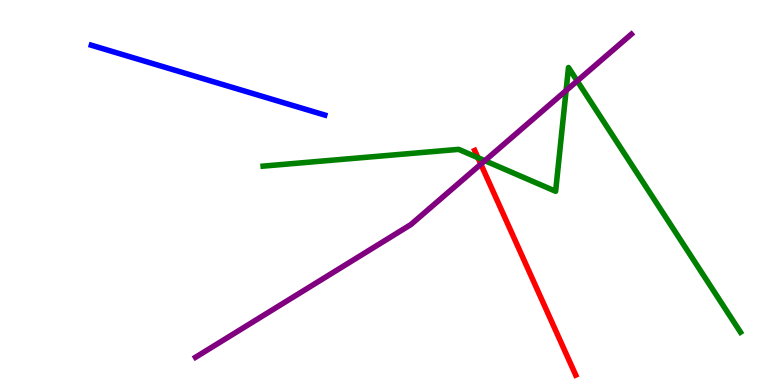[{'lines': ['blue', 'red'], 'intersections': []}, {'lines': ['green', 'red'], 'intersections': [{'x': 6.17, 'y': 5.9}]}, {'lines': ['purple', 'red'], 'intersections': [{'x': 6.2, 'y': 5.74}]}, {'lines': ['blue', 'green'], 'intersections': []}, {'lines': ['blue', 'purple'], 'intersections': []}, {'lines': ['green', 'purple'], 'intersections': [{'x': 6.26, 'y': 5.83}, {'x': 7.3, 'y': 7.65}, {'x': 7.45, 'y': 7.9}]}]